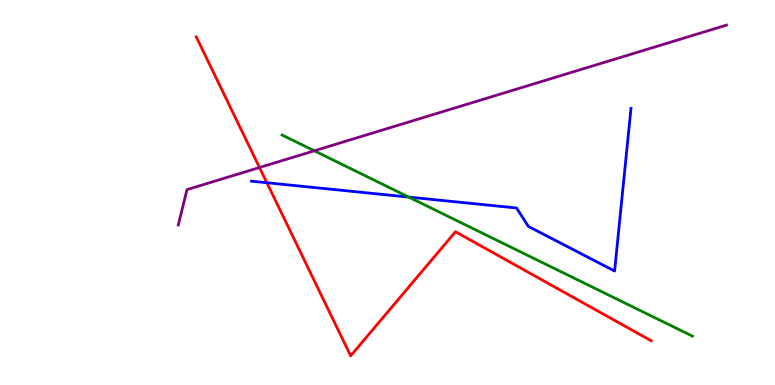[{'lines': ['blue', 'red'], 'intersections': [{'x': 3.44, 'y': 5.25}]}, {'lines': ['green', 'red'], 'intersections': []}, {'lines': ['purple', 'red'], 'intersections': [{'x': 3.35, 'y': 5.65}]}, {'lines': ['blue', 'green'], 'intersections': [{'x': 5.27, 'y': 4.88}]}, {'lines': ['blue', 'purple'], 'intersections': []}, {'lines': ['green', 'purple'], 'intersections': [{'x': 4.06, 'y': 6.08}]}]